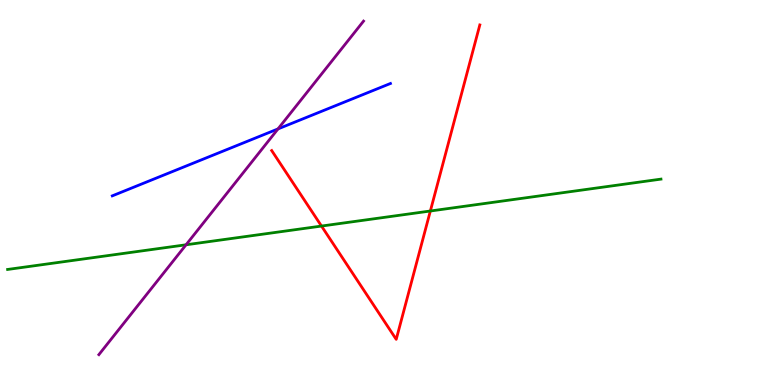[{'lines': ['blue', 'red'], 'intersections': []}, {'lines': ['green', 'red'], 'intersections': [{'x': 4.15, 'y': 4.13}, {'x': 5.55, 'y': 4.52}]}, {'lines': ['purple', 'red'], 'intersections': []}, {'lines': ['blue', 'green'], 'intersections': []}, {'lines': ['blue', 'purple'], 'intersections': [{'x': 3.59, 'y': 6.65}]}, {'lines': ['green', 'purple'], 'intersections': [{'x': 2.4, 'y': 3.64}]}]